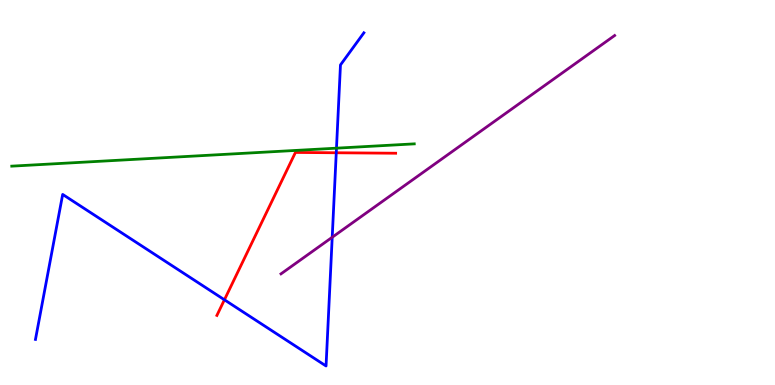[{'lines': ['blue', 'red'], 'intersections': [{'x': 2.9, 'y': 2.21}, {'x': 4.34, 'y': 6.03}]}, {'lines': ['green', 'red'], 'intersections': []}, {'lines': ['purple', 'red'], 'intersections': []}, {'lines': ['blue', 'green'], 'intersections': [{'x': 4.34, 'y': 6.15}]}, {'lines': ['blue', 'purple'], 'intersections': [{'x': 4.29, 'y': 3.84}]}, {'lines': ['green', 'purple'], 'intersections': []}]